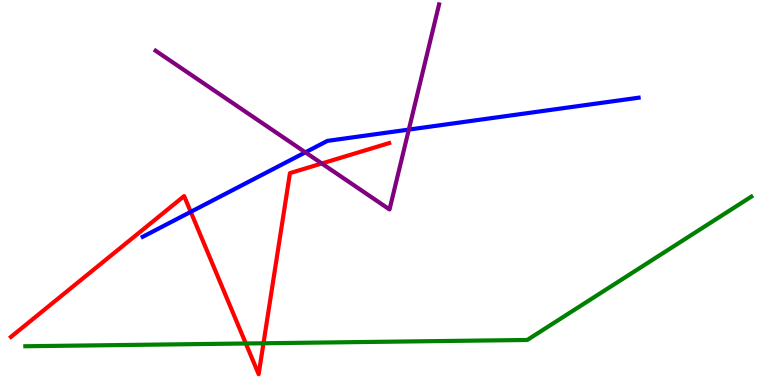[{'lines': ['blue', 'red'], 'intersections': [{'x': 2.46, 'y': 4.5}]}, {'lines': ['green', 'red'], 'intersections': [{'x': 3.17, 'y': 1.08}, {'x': 3.4, 'y': 1.08}]}, {'lines': ['purple', 'red'], 'intersections': [{'x': 4.15, 'y': 5.75}]}, {'lines': ['blue', 'green'], 'intersections': []}, {'lines': ['blue', 'purple'], 'intersections': [{'x': 3.94, 'y': 6.04}, {'x': 5.28, 'y': 6.63}]}, {'lines': ['green', 'purple'], 'intersections': []}]